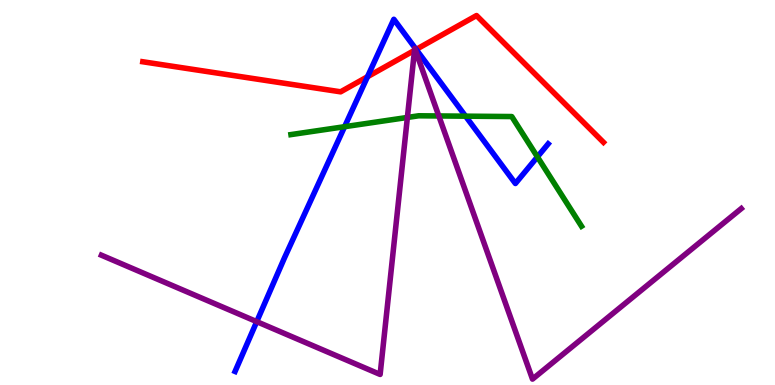[{'lines': ['blue', 'red'], 'intersections': [{'x': 4.74, 'y': 8.01}, {'x': 5.37, 'y': 8.72}]}, {'lines': ['green', 'red'], 'intersections': []}, {'lines': ['purple', 'red'], 'intersections': [{'x': 5.35, 'y': 8.69}, {'x': 5.36, 'y': 8.7}]}, {'lines': ['blue', 'green'], 'intersections': [{'x': 4.45, 'y': 6.71}, {'x': 6.01, 'y': 6.98}, {'x': 6.93, 'y': 5.93}]}, {'lines': ['blue', 'purple'], 'intersections': [{'x': 3.31, 'y': 1.65}]}, {'lines': ['green', 'purple'], 'intersections': [{'x': 5.26, 'y': 6.95}, {'x': 5.66, 'y': 6.99}]}]